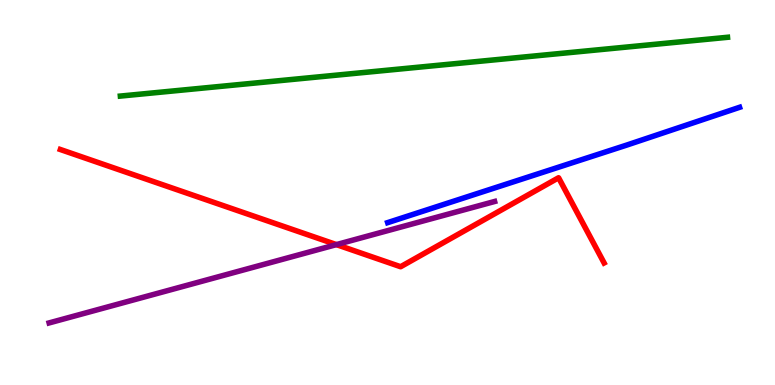[{'lines': ['blue', 'red'], 'intersections': []}, {'lines': ['green', 'red'], 'intersections': []}, {'lines': ['purple', 'red'], 'intersections': [{'x': 4.34, 'y': 3.65}]}, {'lines': ['blue', 'green'], 'intersections': []}, {'lines': ['blue', 'purple'], 'intersections': []}, {'lines': ['green', 'purple'], 'intersections': []}]